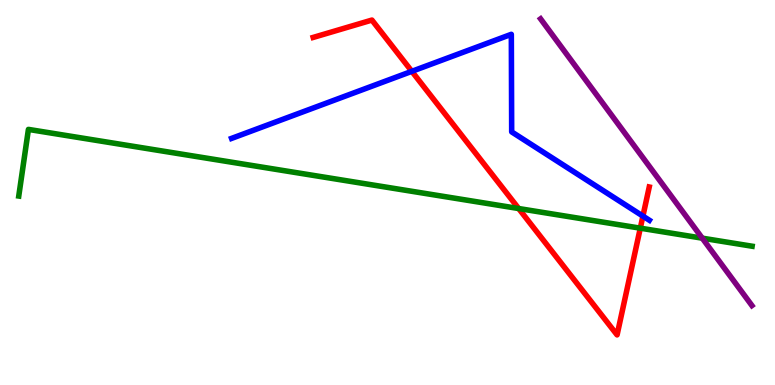[{'lines': ['blue', 'red'], 'intersections': [{'x': 5.31, 'y': 8.15}, {'x': 8.3, 'y': 4.39}]}, {'lines': ['green', 'red'], 'intersections': [{'x': 6.69, 'y': 4.58}, {'x': 8.26, 'y': 4.07}]}, {'lines': ['purple', 'red'], 'intersections': []}, {'lines': ['blue', 'green'], 'intersections': []}, {'lines': ['blue', 'purple'], 'intersections': []}, {'lines': ['green', 'purple'], 'intersections': [{'x': 9.06, 'y': 3.81}]}]